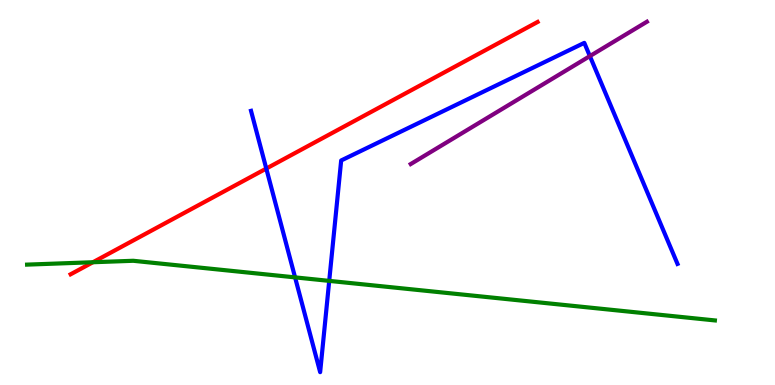[{'lines': ['blue', 'red'], 'intersections': [{'x': 3.44, 'y': 5.62}]}, {'lines': ['green', 'red'], 'intersections': [{'x': 1.2, 'y': 3.19}]}, {'lines': ['purple', 'red'], 'intersections': []}, {'lines': ['blue', 'green'], 'intersections': [{'x': 3.81, 'y': 2.8}, {'x': 4.25, 'y': 2.7}]}, {'lines': ['blue', 'purple'], 'intersections': [{'x': 7.61, 'y': 8.54}]}, {'lines': ['green', 'purple'], 'intersections': []}]